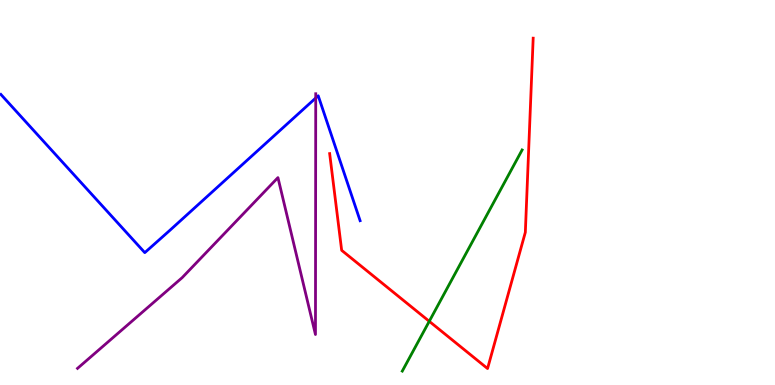[{'lines': ['blue', 'red'], 'intersections': []}, {'lines': ['green', 'red'], 'intersections': [{'x': 5.54, 'y': 1.65}]}, {'lines': ['purple', 'red'], 'intersections': []}, {'lines': ['blue', 'green'], 'intersections': []}, {'lines': ['blue', 'purple'], 'intersections': [{'x': 4.07, 'y': 7.45}]}, {'lines': ['green', 'purple'], 'intersections': []}]